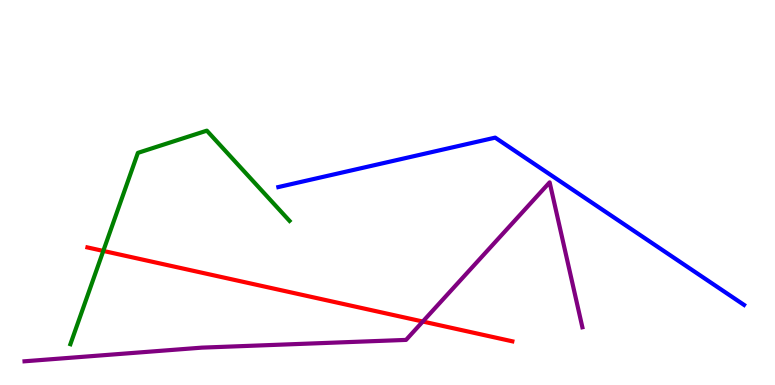[{'lines': ['blue', 'red'], 'intersections': []}, {'lines': ['green', 'red'], 'intersections': [{'x': 1.33, 'y': 3.48}]}, {'lines': ['purple', 'red'], 'intersections': [{'x': 5.46, 'y': 1.65}]}, {'lines': ['blue', 'green'], 'intersections': []}, {'lines': ['blue', 'purple'], 'intersections': []}, {'lines': ['green', 'purple'], 'intersections': []}]